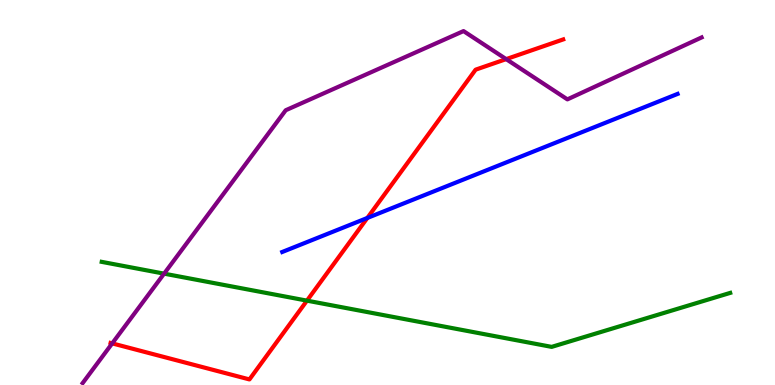[{'lines': ['blue', 'red'], 'intersections': [{'x': 4.74, 'y': 4.34}]}, {'lines': ['green', 'red'], 'intersections': [{'x': 3.96, 'y': 2.19}]}, {'lines': ['purple', 'red'], 'intersections': [{'x': 1.45, 'y': 1.08}, {'x': 6.53, 'y': 8.46}]}, {'lines': ['blue', 'green'], 'intersections': []}, {'lines': ['blue', 'purple'], 'intersections': []}, {'lines': ['green', 'purple'], 'intersections': [{'x': 2.12, 'y': 2.89}]}]